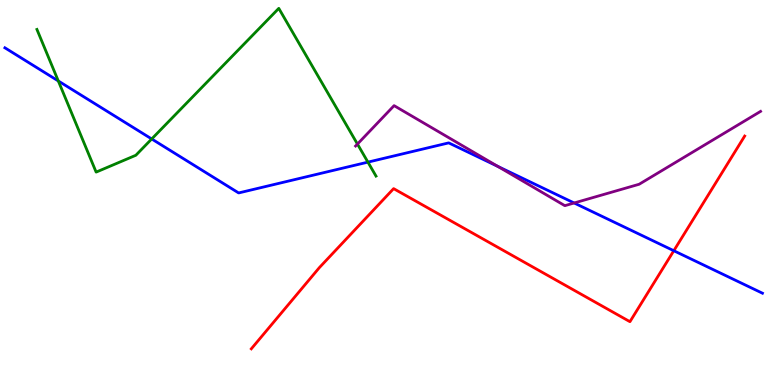[{'lines': ['blue', 'red'], 'intersections': [{'x': 8.69, 'y': 3.49}]}, {'lines': ['green', 'red'], 'intersections': []}, {'lines': ['purple', 'red'], 'intersections': []}, {'lines': ['blue', 'green'], 'intersections': [{'x': 0.752, 'y': 7.9}, {'x': 1.96, 'y': 6.39}, {'x': 4.75, 'y': 5.79}]}, {'lines': ['blue', 'purple'], 'intersections': [{'x': 6.42, 'y': 5.68}, {'x': 7.41, 'y': 4.73}]}, {'lines': ['green', 'purple'], 'intersections': [{'x': 4.61, 'y': 6.26}]}]